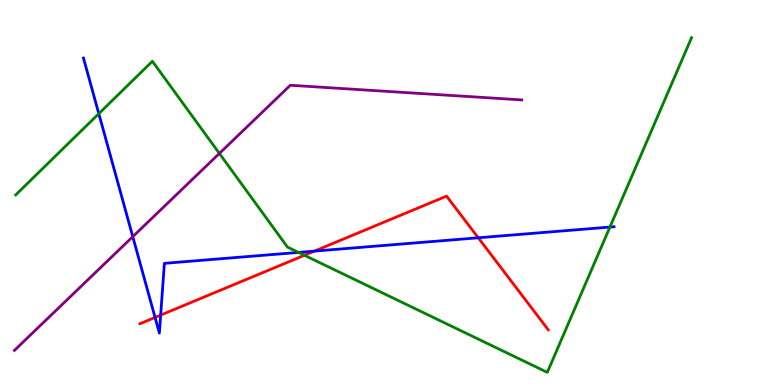[{'lines': ['blue', 'red'], 'intersections': [{'x': 2.0, 'y': 1.75}, {'x': 2.07, 'y': 1.82}, {'x': 4.06, 'y': 3.48}, {'x': 6.17, 'y': 3.82}]}, {'lines': ['green', 'red'], 'intersections': [{'x': 3.93, 'y': 3.37}]}, {'lines': ['purple', 'red'], 'intersections': []}, {'lines': ['blue', 'green'], 'intersections': [{'x': 1.27, 'y': 7.05}, {'x': 3.85, 'y': 3.44}, {'x': 7.87, 'y': 4.1}]}, {'lines': ['blue', 'purple'], 'intersections': [{'x': 1.71, 'y': 3.85}]}, {'lines': ['green', 'purple'], 'intersections': [{'x': 2.83, 'y': 6.01}]}]